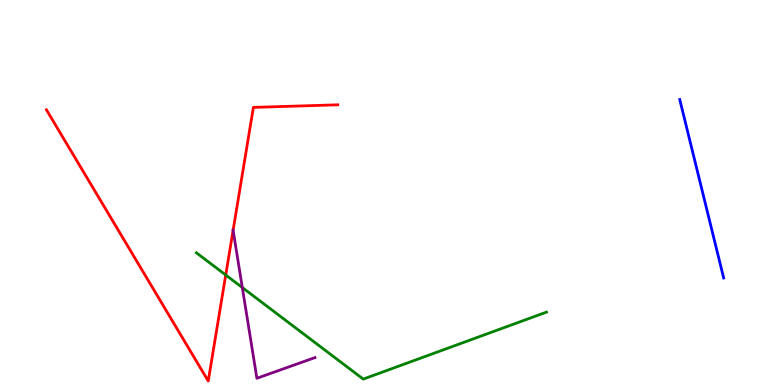[{'lines': ['blue', 'red'], 'intersections': []}, {'lines': ['green', 'red'], 'intersections': [{'x': 2.91, 'y': 2.86}]}, {'lines': ['purple', 'red'], 'intersections': [{'x': 3.01, 'y': 4.02}]}, {'lines': ['blue', 'green'], 'intersections': []}, {'lines': ['blue', 'purple'], 'intersections': []}, {'lines': ['green', 'purple'], 'intersections': [{'x': 3.13, 'y': 2.53}]}]